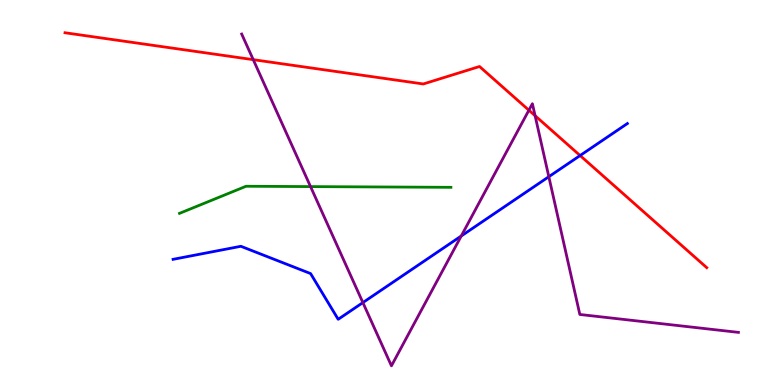[{'lines': ['blue', 'red'], 'intersections': [{'x': 7.49, 'y': 5.96}]}, {'lines': ['green', 'red'], 'intersections': []}, {'lines': ['purple', 'red'], 'intersections': [{'x': 3.27, 'y': 8.45}, {'x': 6.82, 'y': 7.14}, {'x': 6.9, 'y': 6.99}]}, {'lines': ['blue', 'green'], 'intersections': []}, {'lines': ['blue', 'purple'], 'intersections': [{'x': 4.68, 'y': 2.14}, {'x': 5.95, 'y': 3.87}, {'x': 7.08, 'y': 5.41}]}, {'lines': ['green', 'purple'], 'intersections': [{'x': 4.01, 'y': 5.15}]}]